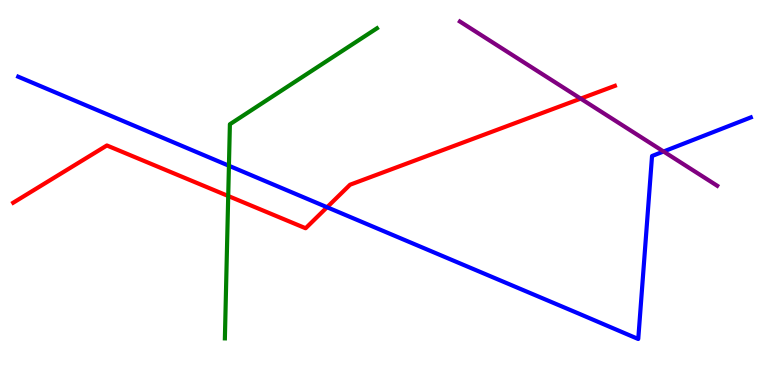[{'lines': ['blue', 'red'], 'intersections': [{'x': 4.22, 'y': 4.62}]}, {'lines': ['green', 'red'], 'intersections': [{'x': 2.94, 'y': 4.91}]}, {'lines': ['purple', 'red'], 'intersections': [{'x': 7.49, 'y': 7.44}]}, {'lines': ['blue', 'green'], 'intersections': [{'x': 2.95, 'y': 5.69}]}, {'lines': ['blue', 'purple'], 'intersections': [{'x': 8.56, 'y': 6.06}]}, {'lines': ['green', 'purple'], 'intersections': []}]